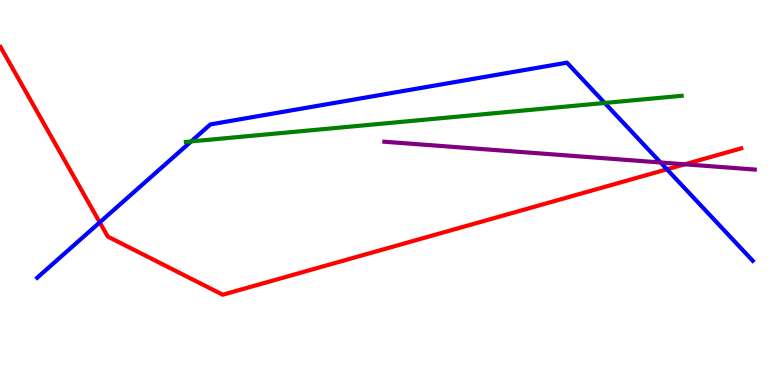[{'lines': ['blue', 'red'], 'intersections': [{'x': 1.29, 'y': 4.22}, {'x': 8.61, 'y': 5.6}]}, {'lines': ['green', 'red'], 'intersections': []}, {'lines': ['purple', 'red'], 'intersections': [{'x': 8.84, 'y': 5.73}]}, {'lines': ['blue', 'green'], 'intersections': [{'x': 2.47, 'y': 6.33}, {'x': 7.8, 'y': 7.33}]}, {'lines': ['blue', 'purple'], 'intersections': [{'x': 8.52, 'y': 5.78}]}, {'lines': ['green', 'purple'], 'intersections': []}]